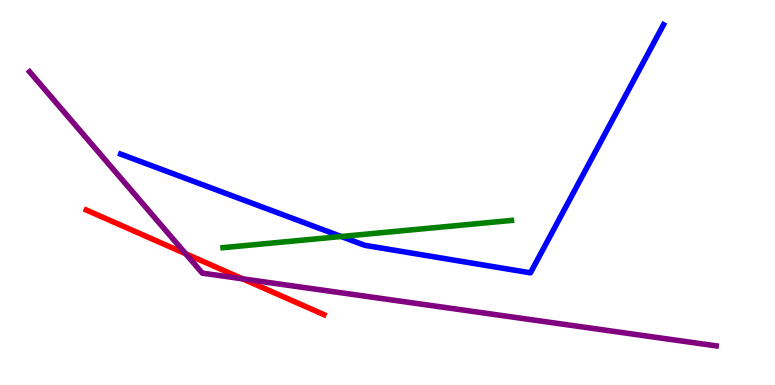[{'lines': ['blue', 'red'], 'intersections': []}, {'lines': ['green', 'red'], 'intersections': []}, {'lines': ['purple', 'red'], 'intersections': [{'x': 2.4, 'y': 3.41}, {'x': 3.13, 'y': 2.76}]}, {'lines': ['blue', 'green'], 'intersections': [{'x': 4.4, 'y': 3.86}]}, {'lines': ['blue', 'purple'], 'intersections': []}, {'lines': ['green', 'purple'], 'intersections': []}]